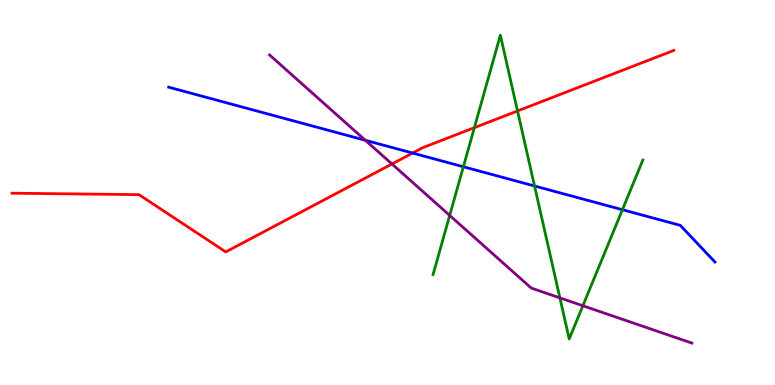[{'lines': ['blue', 'red'], 'intersections': [{'x': 5.32, 'y': 6.02}]}, {'lines': ['green', 'red'], 'intersections': [{'x': 6.12, 'y': 6.68}, {'x': 6.68, 'y': 7.12}]}, {'lines': ['purple', 'red'], 'intersections': [{'x': 5.06, 'y': 5.74}]}, {'lines': ['blue', 'green'], 'intersections': [{'x': 5.98, 'y': 5.67}, {'x': 6.9, 'y': 5.17}, {'x': 8.03, 'y': 4.55}]}, {'lines': ['blue', 'purple'], 'intersections': [{'x': 4.71, 'y': 6.36}]}, {'lines': ['green', 'purple'], 'intersections': [{'x': 5.8, 'y': 4.4}, {'x': 7.22, 'y': 2.26}, {'x': 7.52, 'y': 2.06}]}]